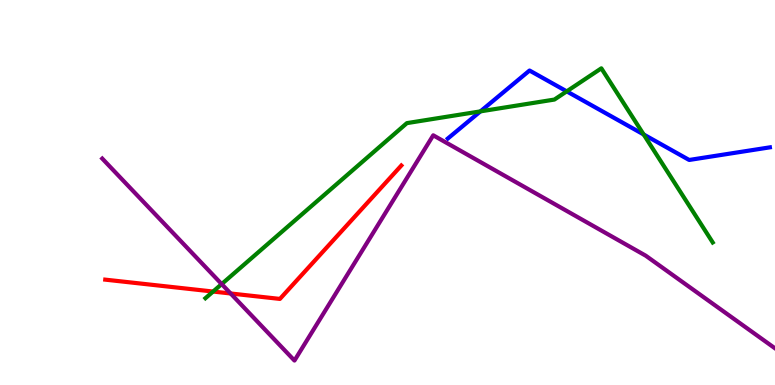[{'lines': ['blue', 'red'], 'intersections': []}, {'lines': ['green', 'red'], 'intersections': [{'x': 2.75, 'y': 2.43}]}, {'lines': ['purple', 'red'], 'intersections': [{'x': 2.98, 'y': 2.38}]}, {'lines': ['blue', 'green'], 'intersections': [{'x': 6.2, 'y': 7.11}, {'x': 7.31, 'y': 7.63}, {'x': 8.31, 'y': 6.51}]}, {'lines': ['blue', 'purple'], 'intersections': []}, {'lines': ['green', 'purple'], 'intersections': [{'x': 2.86, 'y': 2.62}]}]